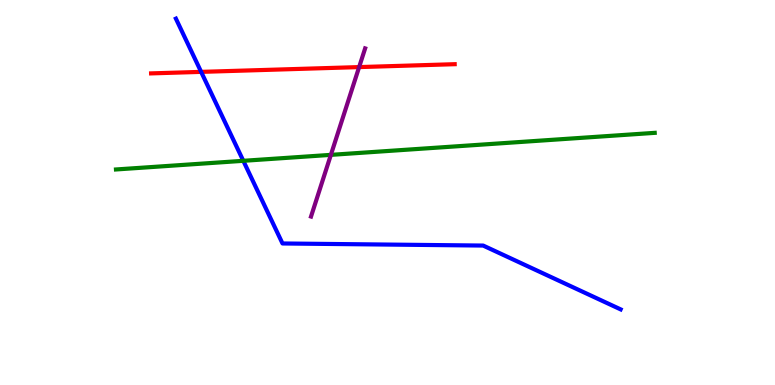[{'lines': ['blue', 'red'], 'intersections': [{'x': 2.6, 'y': 8.13}]}, {'lines': ['green', 'red'], 'intersections': []}, {'lines': ['purple', 'red'], 'intersections': [{'x': 4.63, 'y': 8.26}]}, {'lines': ['blue', 'green'], 'intersections': [{'x': 3.14, 'y': 5.82}]}, {'lines': ['blue', 'purple'], 'intersections': []}, {'lines': ['green', 'purple'], 'intersections': [{'x': 4.27, 'y': 5.98}]}]